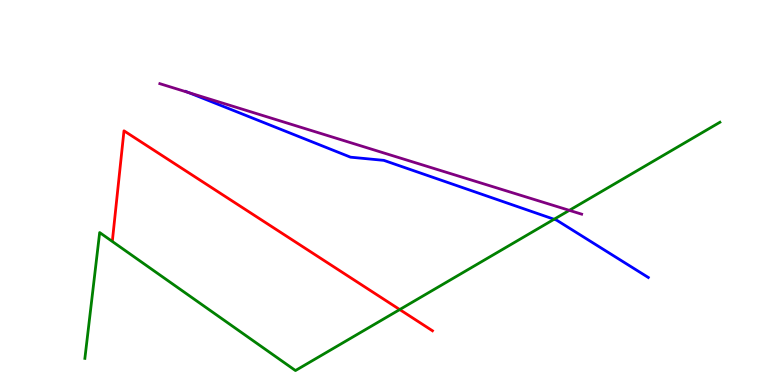[{'lines': ['blue', 'red'], 'intersections': []}, {'lines': ['green', 'red'], 'intersections': [{'x': 5.16, 'y': 1.96}]}, {'lines': ['purple', 'red'], 'intersections': []}, {'lines': ['blue', 'green'], 'intersections': [{'x': 7.15, 'y': 4.3}]}, {'lines': ['blue', 'purple'], 'intersections': [{'x': 2.43, 'y': 7.6}]}, {'lines': ['green', 'purple'], 'intersections': [{'x': 7.35, 'y': 4.54}]}]